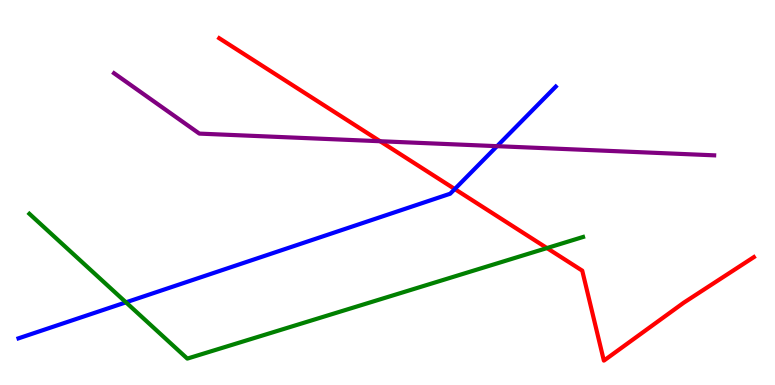[{'lines': ['blue', 'red'], 'intersections': [{'x': 5.87, 'y': 5.09}]}, {'lines': ['green', 'red'], 'intersections': [{'x': 7.06, 'y': 3.56}]}, {'lines': ['purple', 'red'], 'intersections': [{'x': 4.9, 'y': 6.33}]}, {'lines': ['blue', 'green'], 'intersections': [{'x': 1.63, 'y': 2.15}]}, {'lines': ['blue', 'purple'], 'intersections': [{'x': 6.41, 'y': 6.2}]}, {'lines': ['green', 'purple'], 'intersections': []}]